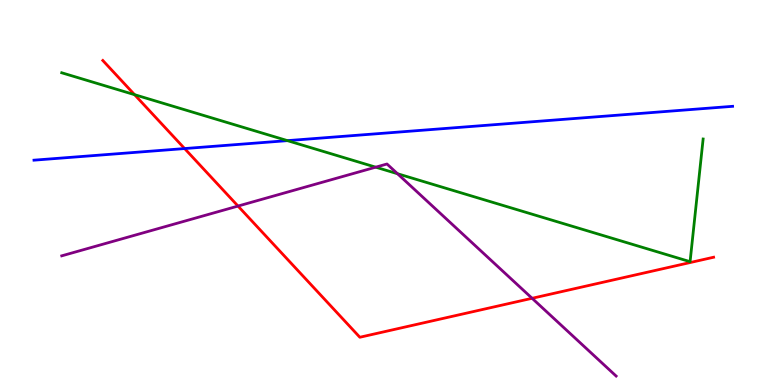[{'lines': ['blue', 'red'], 'intersections': [{'x': 2.38, 'y': 6.14}]}, {'lines': ['green', 'red'], 'intersections': [{'x': 1.74, 'y': 7.54}]}, {'lines': ['purple', 'red'], 'intersections': [{'x': 3.07, 'y': 4.65}, {'x': 6.87, 'y': 2.25}]}, {'lines': ['blue', 'green'], 'intersections': [{'x': 3.71, 'y': 6.35}]}, {'lines': ['blue', 'purple'], 'intersections': []}, {'lines': ['green', 'purple'], 'intersections': [{'x': 4.85, 'y': 5.66}, {'x': 5.13, 'y': 5.49}]}]